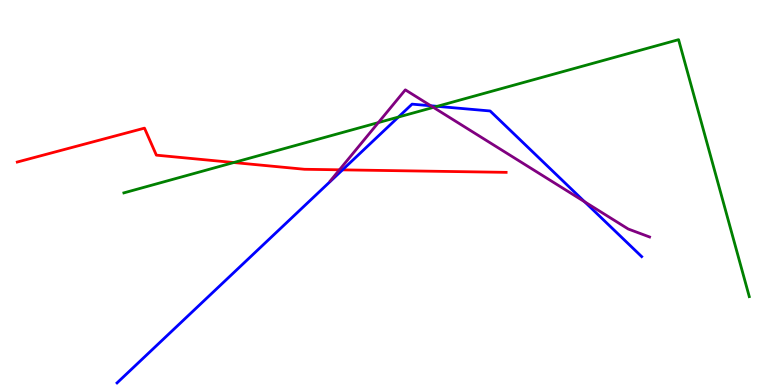[{'lines': ['blue', 'red'], 'intersections': [{'x': 4.42, 'y': 5.59}]}, {'lines': ['green', 'red'], 'intersections': [{'x': 3.02, 'y': 5.78}]}, {'lines': ['purple', 'red'], 'intersections': [{'x': 4.38, 'y': 5.59}]}, {'lines': ['blue', 'green'], 'intersections': [{'x': 5.14, 'y': 6.96}, {'x': 5.64, 'y': 7.24}]}, {'lines': ['blue', 'purple'], 'intersections': [{'x': 5.56, 'y': 7.25}, {'x': 7.54, 'y': 4.76}]}, {'lines': ['green', 'purple'], 'intersections': [{'x': 4.88, 'y': 6.82}, {'x': 5.59, 'y': 7.21}]}]